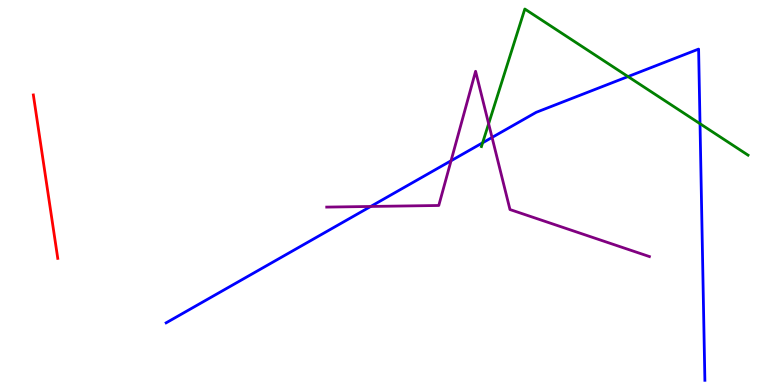[{'lines': ['blue', 'red'], 'intersections': []}, {'lines': ['green', 'red'], 'intersections': []}, {'lines': ['purple', 'red'], 'intersections': []}, {'lines': ['blue', 'green'], 'intersections': [{'x': 6.23, 'y': 6.29}, {'x': 8.1, 'y': 8.01}, {'x': 9.03, 'y': 6.79}]}, {'lines': ['blue', 'purple'], 'intersections': [{'x': 4.78, 'y': 4.64}, {'x': 5.82, 'y': 5.82}, {'x': 6.35, 'y': 6.43}]}, {'lines': ['green', 'purple'], 'intersections': [{'x': 6.3, 'y': 6.79}]}]